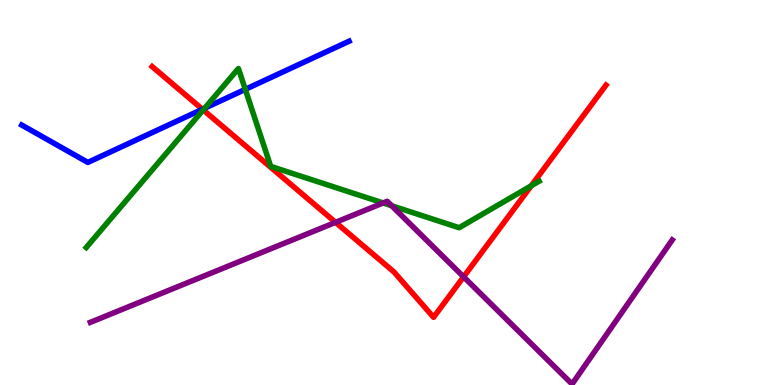[{'lines': ['blue', 'red'], 'intersections': [{'x': 2.61, 'y': 7.16}]}, {'lines': ['green', 'red'], 'intersections': [{'x': 2.62, 'y': 7.14}, {'x': 6.85, 'y': 5.17}]}, {'lines': ['purple', 'red'], 'intersections': [{'x': 4.33, 'y': 4.22}, {'x': 5.98, 'y': 2.81}]}, {'lines': ['blue', 'green'], 'intersections': [{'x': 2.64, 'y': 7.19}, {'x': 3.17, 'y': 7.68}]}, {'lines': ['blue', 'purple'], 'intersections': []}, {'lines': ['green', 'purple'], 'intersections': [{'x': 4.94, 'y': 4.73}, {'x': 5.05, 'y': 4.66}]}]